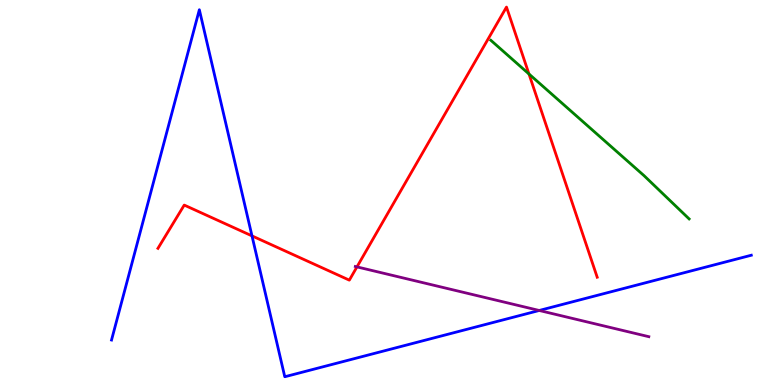[{'lines': ['blue', 'red'], 'intersections': [{'x': 3.25, 'y': 3.87}]}, {'lines': ['green', 'red'], 'intersections': [{'x': 6.83, 'y': 8.08}]}, {'lines': ['purple', 'red'], 'intersections': [{'x': 4.61, 'y': 3.07}]}, {'lines': ['blue', 'green'], 'intersections': []}, {'lines': ['blue', 'purple'], 'intersections': [{'x': 6.96, 'y': 1.94}]}, {'lines': ['green', 'purple'], 'intersections': []}]